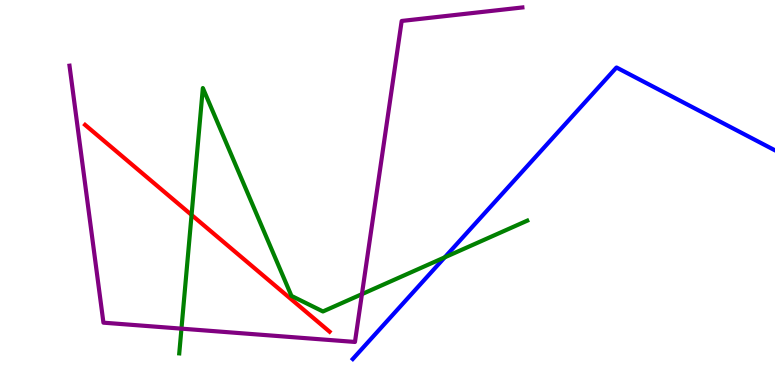[{'lines': ['blue', 'red'], 'intersections': []}, {'lines': ['green', 'red'], 'intersections': [{'x': 2.47, 'y': 4.42}]}, {'lines': ['purple', 'red'], 'intersections': []}, {'lines': ['blue', 'green'], 'intersections': [{'x': 5.74, 'y': 3.32}]}, {'lines': ['blue', 'purple'], 'intersections': []}, {'lines': ['green', 'purple'], 'intersections': [{'x': 2.34, 'y': 1.46}, {'x': 4.67, 'y': 2.36}]}]